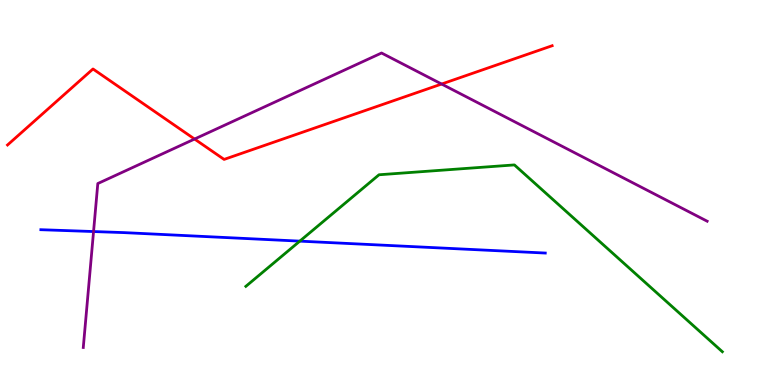[{'lines': ['blue', 'red'], 'intersections': []}, {'lines': ['green', 'red'], 'intersections': []}, {'lines': ['purple', 'red'], 'intersections': [{'x': 2.51, 'y': 6.39}, {'x': 5.7, 'y': 7.82}]}, {'lines': ['blue', 'green'], 'intersections': [{'x': 3.87, 'y': 3.74}]}, {'lines': ['blue', 'purple'], 'intersections': [{'x': 1.21, 'y': 3.99}]}, {'lines': ['green', 'purple'], 'intersections': []}]